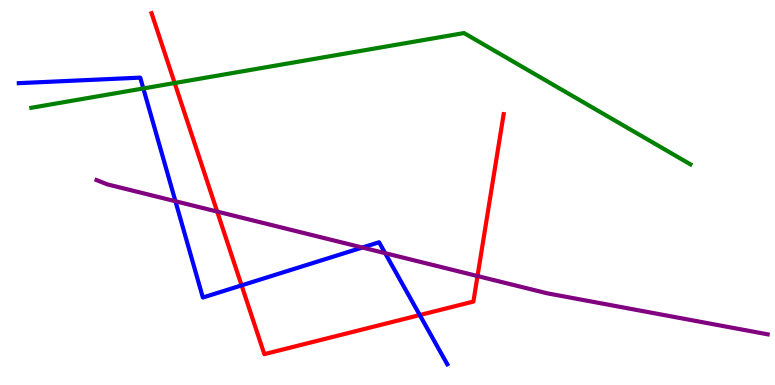[{'lines': ['blue', 'red'], 'intersections': [{'x': 3.12, 'y': 2.59}, {'x': 5.42, 'y': 1.82}]}, {'lines': ['green', 'red'], 'intersections': [{'x': 2.25, 'y': 7.84}]}, {'lines': ['purple', 'red'], 'intersections': [{'x': 2.8, 'y': 4.5}, {'x': 6.16, 'y': 2.83}]}, {'lines': ['blue', 'green'], 'intersections': [{'x': 1.85, 'y': 7.7}]}, {'lines': ['blue', 'purple'], 'intersections': [{'x': 2.26, 'y': 4.77}, {'x': 4.68, 'y': 3.57}, {'x': 4.97, 'y': 3.42}]}, {'lines': ['green', 'purple'], 'intersections': []}]